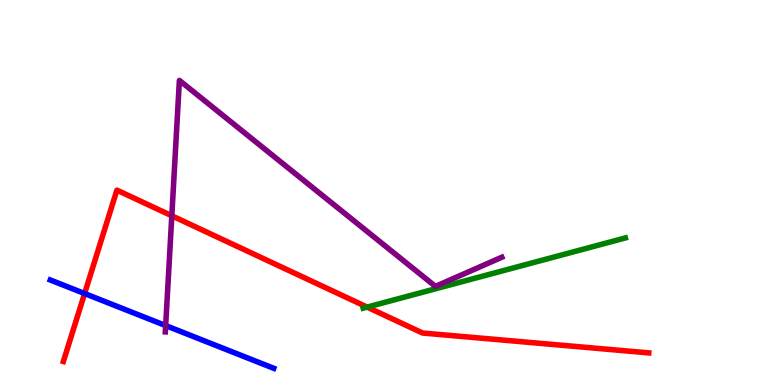[{'lines': ['blue', 'red'], 'intersections': [{'x': 1.09, 'y': 2.38}]}, {'lines': ['green', 'red'], 'intersections': [{'x': 4.74, 'y': 2.02}]}, {'lines': ['purple', 'red'], 'intersections': [{'x': 2.22, 'y': 4.4}]}, {'lines': ['blue', 'green'], 'intersections': []}, {'lines': ['blue', 'purple'], 'intersections': [{'x': 2.14, 'y': 1.54}]}, {'lines': ['green', 'purple'], 'intersections': []}]